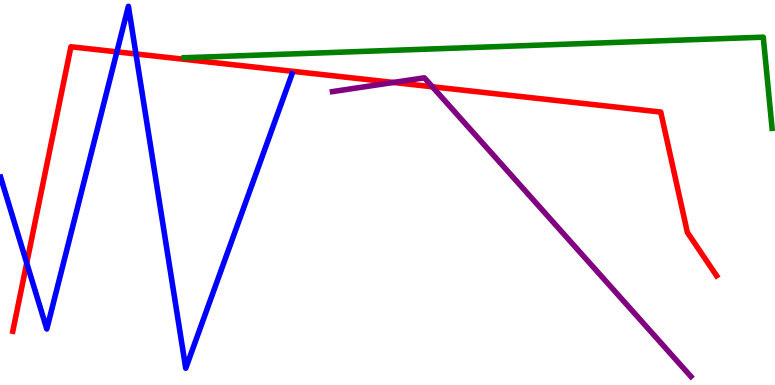[{'lines': ['blue', 'red'], 'intersections': [{'x': 0.345, 'y': 3.17}, {'x': 1.51, 'y': 8.65}, {'x': 1.75, 'y': 8.6}]}, {'lines': ['green', 'red'], 'intersections': []}, {'lines': ['purple', 'red'], 'intersections': [{'x': 5.08, 'y': 7.86}, {'x': 5.58, 'y': 7.75}]}, {'lines': ['blue', 'green'], 'intersections': []}, {'lines': ['blue', 'purple'], 'intersections': []}, {'lines': ['green', 'purple'], 'intersections': []}]